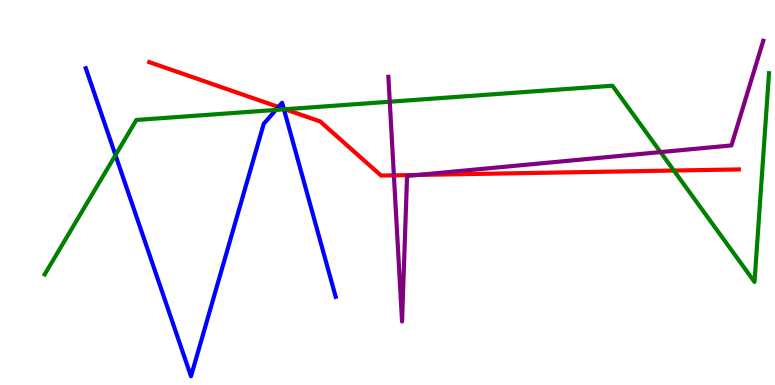[{'lines': ['blue', 'red'], 'intersections': [{'x': 3.59, 'y': 7.22}, {'x': 3.66, 'y': 7.17}]}, {'lines': ['green', 'red'], 'intersections': [{'x': 3.68, 'y': 7.16}, {'x': 8.7, 'y': 5.57}]}, {'lines': ['purple', 'red'], 'intersections': [{'x': 5.08, 'y': 5.45}, {'x': 5.39, 'y': 5.46}]}, {'lines': ['blue', 'green'], 'intersections': [{'x': 1.49, 'y': 5.97}, {'x': 3.56, 'y': 7.14}, {'x': 3.66, 'y': 7.16}]}, {'lines': ['blue', 'purple'], 'intersections': []}, {'lines': ['green', 'purple'], 'intersections': [{'x': 5.03, 'y': 7.36}, {'x': 8.52, 'y': 6.05}]}]